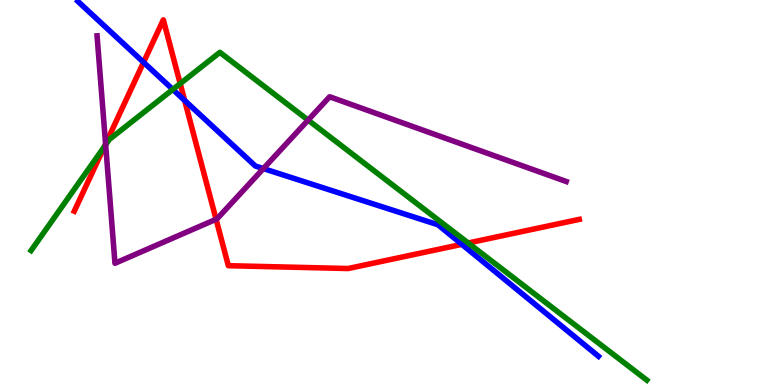[{'lines': ['blue', 'red'], 'intersections': [{'x': 1.85, 'y': 8.38}, {'x': 2.38, 'y': 7.39}, {'x': 5.96, 'y': 3.65}]}, {'lines': ['green', 'red'], 'intersections': [{'x': 1.35, 'y': 6.19}, {'x': 2.33, 'y': 7.83}, {'x': 6.04, 'y': 3.69}]}, {'lines': ['purple', 'red'], 'intersections': [{'x': 1.36, 'y': 6.26}, {'x': 2.79, 'y': 4.3}]}, {'lines': ['blue', 'green'], 'intersections': [{'x': 2.23, 'y': 7.68}]}, {'lines': ['blue', 'purple'], 'intersections': [{'x': 3.4, 'y': 5.62}]}, {'lines': ['green', 'purple'], 'intersections': [{'x': 1.36, 'y': 6.24}, {'x': 3.98, 'y': 6.88}]}]